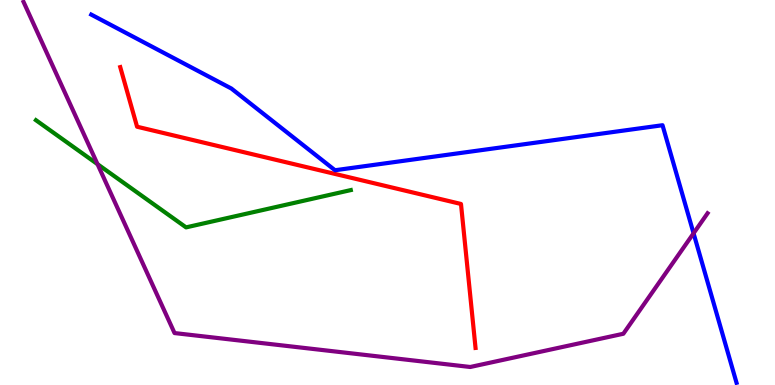[{'lines': ['blue', 'red'], 'intersections': []}, {'lines': ['green', 'red'], 'intersections': []}, {'lines': ['purple', 'red'], 'intersections': []}, {'lines': ['blue', 'green'], 'intersections': []}, {'lines': ['blue', 'purple'], 'intersections': [{'x': 8.95, 'y': 3.94}]}, {'lines': ['green', 'purple'], 'intersections': [{'x': 1.26, 'y': 5.74}]}]